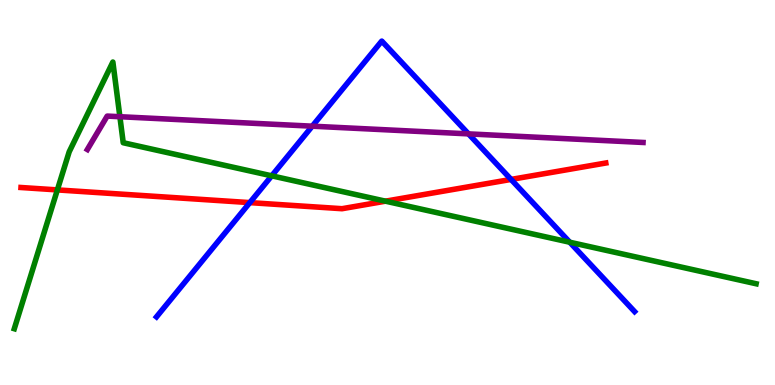[{'lines': ['blue', 'red'], 'intersections': [{'x': 3.22, 'y': 4.74}, {'x': 6.59, 'y': 5.34}]}, {'lines': ['green', 'red'], 'intersections': [{'x': 0.74, 'y': 5.07}, {'x': 4.97, 'y': 4.77}]}, {'lines': ['purple', 'red'], 'intersections': []}, {'lines': ['blue', 'green'], 'intersections': [{'x': 3.51, 'y': 5.43}, {'x': 7.35, 'y': 3.71}]}, {'lines': ['blue', 'purple'], 'intersections': [{'x': 4.03, 'y': 6.72}, {'x': 6.05, 'y': 6.52}]}, {'lines': ['green', 'purple'], 'intersections': [{'x': 1.55, 'y': 6.97}]}]